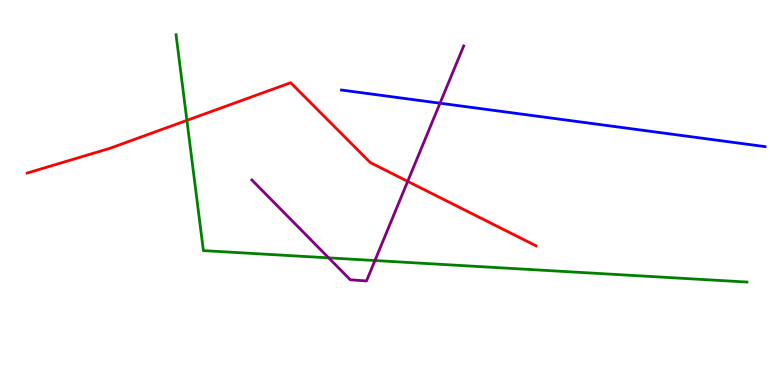[{'lines': ['blue', 'red'], 'intersections': []}, {'lines': ['green', 'red'], 'intersections': [{'x': 2.41, 'y': 6.87}]}, {'lines': ['purple', 'red'], 'intersections': [{'x': 5.26, 'y': 5.29}]}, {'lines': ['blue', 'green'], 'intersections': []}, {'lines': ['blue', 'purple'], 'intersections': [{'x': 5.68, 'y': 7.32}]}, {'lines': ['green', 'purple'], 'intersections': [{'x': 4.24, 'y': 3.3}, {'x': 4.84, 'y': 3.23}]}]